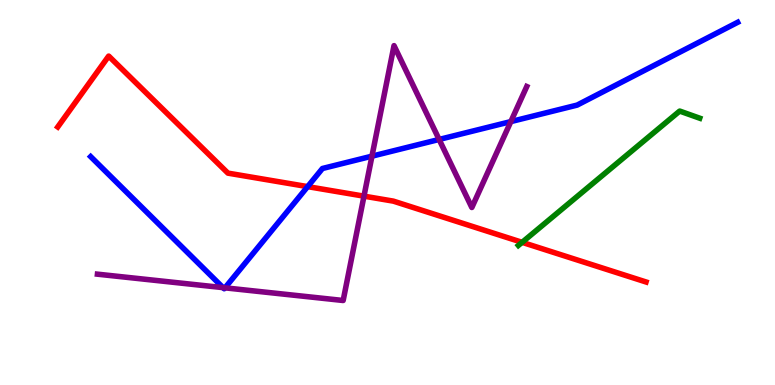[{'lines': ['blue', 'red'], 'intersections': [{'x': 3.97, 'y': 5.15}]}, {'lines': ['green', 'red'], 'intersections': [{'x': 6.74, 'y': 3.71}]}, {'lines': ['purple', 'red'], 'intersections': [{'x': 4.7, 'y': 4.9}]}, {'lines': ['blue', 'green'], 'intersections': []}, {'lines': ['blue', 'purple'], 'intersections': [{'x': 2.88, 'y': 2.53}, {'x': 2.9, 'y': 2.52}, {'x': 4.8, 'y': 5.94}, {'x': 5.67, 'y': 6.38}, {'x': 6.59, 'y': 6.84}]}, {'lines': ['green', 'purple'], 'intersections': []}]